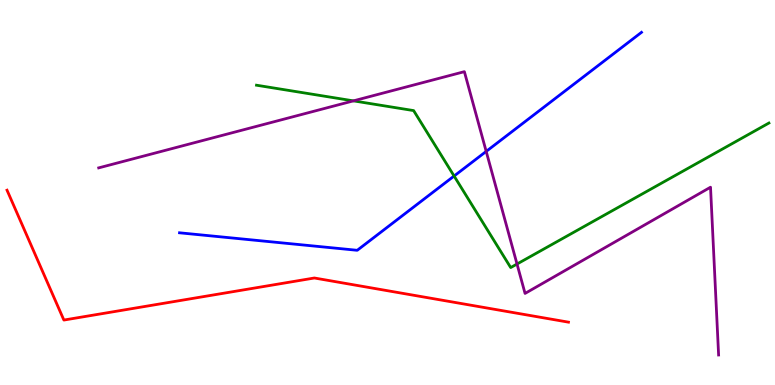[{'lines': ['blue', 'red'], 'intersections': []}, {'lines': ['green', 'red'], 'intersections': []}, {'lines': ['purple', 'red'], 'intersections': []}, {'lines': ['blue', 'green'], 'intersections': [{'x': 5.86, 'y': 5.43}]}, {'lines': ['blue', 'purple'], 'intersections': [{'x': 6.27, 'y': 6.07}]}, {'lines': ['green', 'purple'], 'intersections': [{'x': 4.56, 'y': 7.38}, {'x': 6.67, 'y': 3.14}]}]